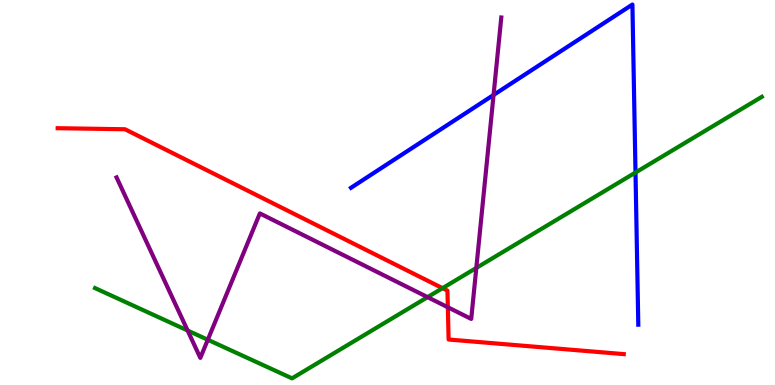[{'lines': ['blue', 'red'], 'intersections': []}, {'lines': ['green', 'red'], 'intersections': [{'x': 5.71, 'y': 2.52}]}, {'lines': ['purple', 'red'], 'intersections': [{'x': 5.78, 'y': 2.02}]}, {'lines': ['blue', 'green'], 'intersections': [{'x': 8.2, 'y': 5.52}]}, {'lines': ['blue', 'purple'], 'intersections': [{'x': 6.37, 'y': 7.53}]}, {'lines': ['green', 'purple'], 'intersections': [{'x': 2.42, 'y': 1.42}, {'x': 2.68, 'y': 1.18}, {'x': 5.52, 'y': 2.28}, {'x': 6.15, 'y': 3.04}]}]